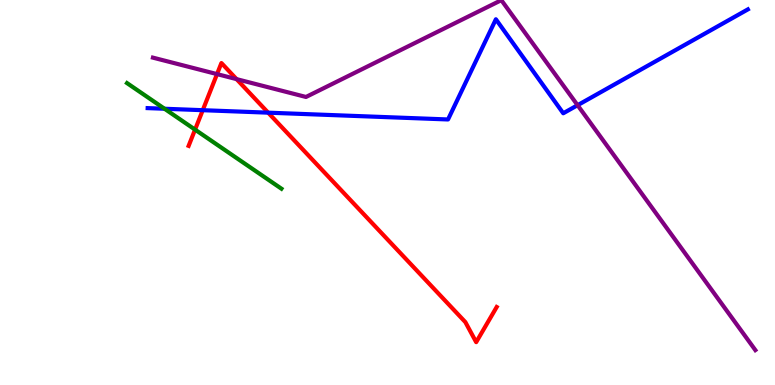[{'lines': ['blue', 'red'], 'intersections': [{'x': 2.62, 'y': 7.14}, {'x': 3.46, 'y': 7.07}]}, {'lines': ['green', 'red'], 'intersections': [{'x': 2.52, 'y': 6.63}]}, {'lines': ['purple', 'red'], 'intersections': [{'x': 2.8, 'y': 8.08}, {'x': 3.05, 'y': 7.94}]}, {'lines': ['blue', 'green'], 'intersections': [{'x': 2.12, 'y': 7.18}]}, {'lines': ['blue', 'purple'], 'intersections': [{'x': 7.45, 'y': 7.27}]}, {'lines': ['green', 'purple'], 'intersections': []}]